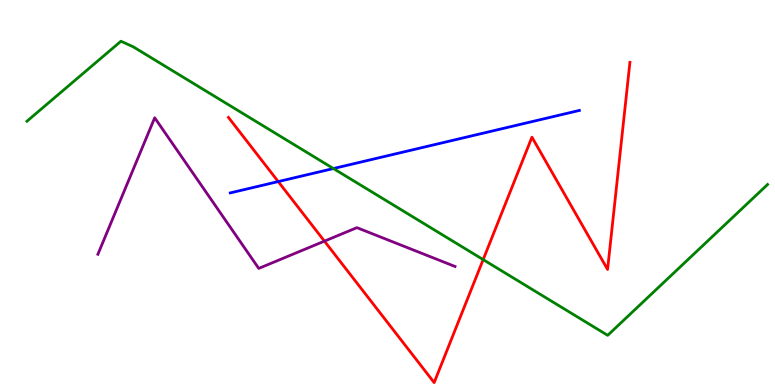[{'lines': ['blue', 'red'], 'intersections': [{'x': 3.59, 'y': 5.28}]}, {'lines': ['green', 'red'], 'intersections': [{'x': 6.23, 'y': 3.26}]}, {'lines': ['purple', 'red'], 'intersections': [{'x': 4.19, 'y': 3.74}]}, {'lines': ['blue', 'green'], 'intersections': [{'x': 4.3, 'y': 5.62}]}, {'lines': ['blue', 'purple'], 'intersections': []}, {'lines': ['green', 'purple'], 'intersections': []}]